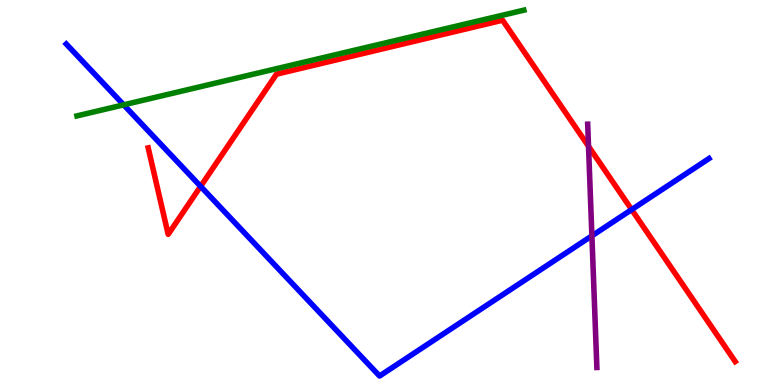[{'lines': ['blue', 'red'], 'intersections': [{'x': 2.59, 'y': 5.16}, {'x': 8.15, 'y': 4.56}]}, {'lines': ['green', 'red'], 'intersections': []}, {'lines': ['purple', 'red'], 'intersections': [{'x': 7.59, 'y': 6.2}]}, {'lines': ['blue', 'green'], 'intersections': [{'x': 1.6, 'y': 7.28}]}, {'lines': ['blue', 'purple'], 'intersections': [{'x': 7.64, 'y': 3.87}]}, {'lines': ['green', 'purple'], 'intersections': []}]